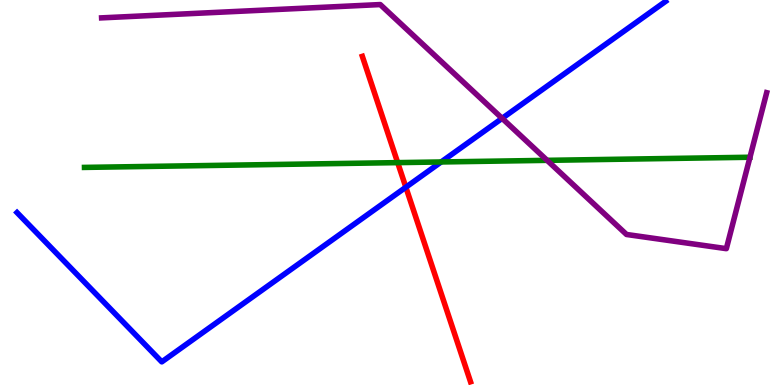[{'lines': ['blue', 'red'], 'intersections': [{'x': 5.24, 'y': 5.14}]}, {'lines': ['green', 'red'], 'intersections': [{'x': 5.13, 'y': 5.78}]}, {'lines': ['purple', 'red'], 'intersections': []}, {'lines': ['blue', 'green'], 'intersections': [{'x': 5.69, 'y': 5.79}]}, {'lines': ['blue', 'purple'], 'intersections': [{'x': 6.48, 'y': 6.93}]}, {'lines': ['green', 'purple'], 'intersections': [{'x': 7.06, 'y': 5.84}]}]